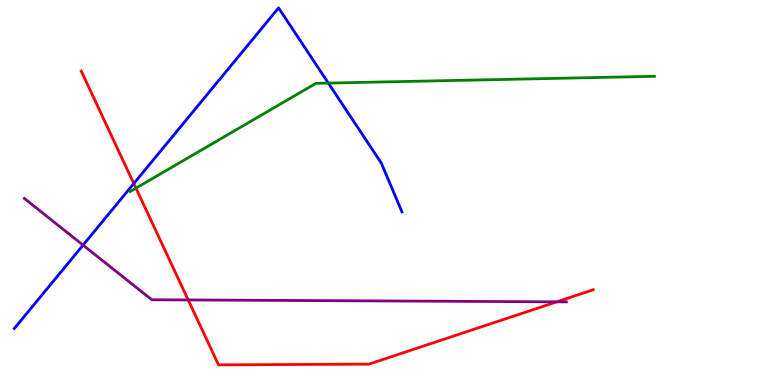[{'lines': ['blue', 'red'], 'intersections': [{'x': 1.73, 'y': 5.23}]}, {'lines': ['green', 'red'], 'intersections': [{'x': 1.75, 'y': 5.11}]}, {'lines': ['purple', 'red'], 'intersections': [{'x': 2.43, 'y': 2.21}, {'x': 7.18, 'y': 2.16}]}, {'lines': ['blue', 'green'], 'intersections': [{'x': 4.24, 'y': 7.84}]}, {'lines': ['blue', 'purple'], 'intersections': [{'x': 1.07, 'y': 3.63}]}, {'lines': ['green', 'purple'], 'intersections': []}]